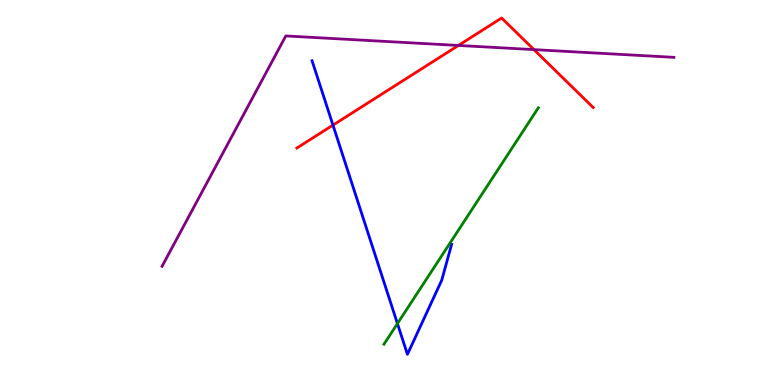[{'lines': ['blue', 'red'], 'intersections': [{'x': 4.3, 'y': 6.75}]}, {'lines': ['green', 'red'], 'intersections': []}, {'lines': ['purple', 'red'], 'intersections': [{'x': 5.92, 'y': 8.82}, {'x': 6.89, 'y': 8.71}]}, {'lines': ['blue', 'green'], 'intersections': [{'x': 5.13, 'y': 1.6}]}, {'lines': ['blue', 'purple'], 'intersections': []}, {'lines': ['green', 'purple'], 'intersections': []}]